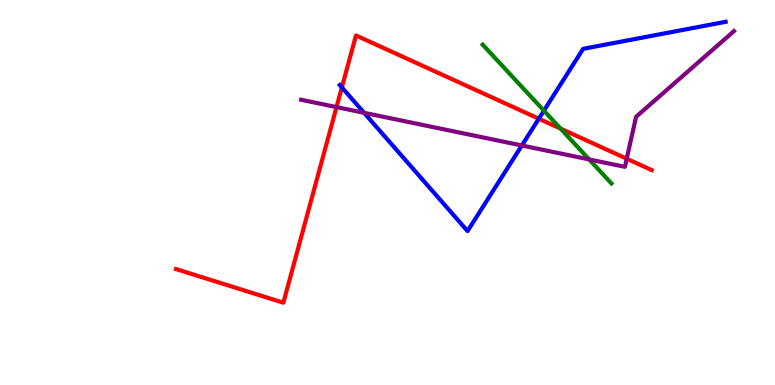[{'lines': ['blue', 'red'], 'intersections': [{'x': 4.41, 'y': 7.73}, {'x': 6.95, 'y': 6.92}]}, {'lines': ['green', 'red'], 'intersections': [{'x': 7.23, 'y': 6.66}]}, {'lines': ['purple', 'red'], 'intersections': [{'x': 4.34, 'y': 7.22}, {'x': 8.09, 'y': 5.88}]}, {'lines': ['blue', 'green'], 'intersections': [{'x': 7.02, 'y': 7.13}]}, {'lines': ['blue', 'purple'], 'intersections': [{'x': 4.7, 'y': 7.07}, {'x': 6.73, 'y': 6.22}]}, {'lines': ['green', 'purple'], 'intersections': [{'x': 7.6, 'y': 5.86}]}]